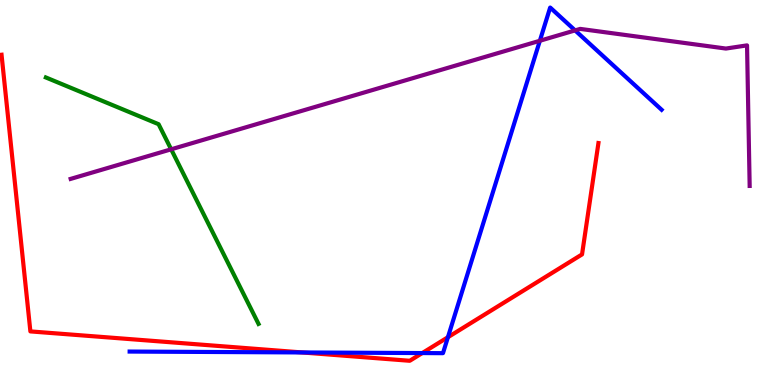[{'lines': ['blue', 'red'], 'intersections': [{'x': 3.9, 'y': 0.846}, {'x': 5.45, 'y': 0.829}, {'x': 5.78, 'y': 1.24}]}, {'lines': ['green', 'red'], 'intersections': []}, {'lines': ['purple', 'red'], 'intersections': []}, {'lines': ['blue', 'green'], 'intersections': []}, {'lines': ['blue', 'purple'], 'intersections': [{'x': 6.97, 'y': 8.94}, {'x': 7.42, 'y': 9.21}]}, {'lines': ['green', 'purple'], 'intersections': [{'x': 2.21, 'y': 6.12}]}]